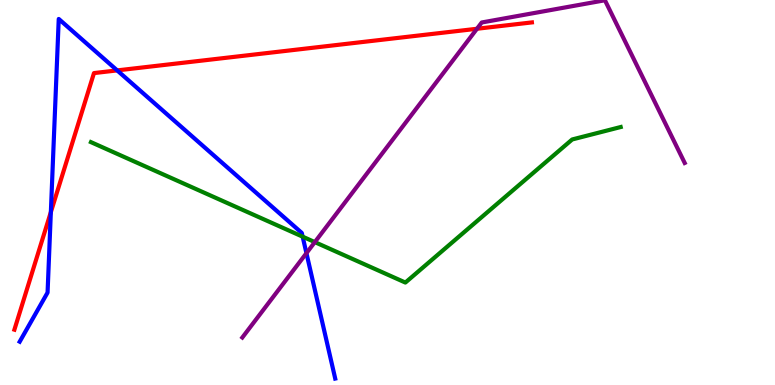[{'lines': ['blue', 'red'], 'intersections': [{'x': 0.656, 'y': 4.49}, {'x': 1.51, 'y': 8.17}]}, {'lines': ['green', 'red'], 'intersections': []}, {'lines': ['purple', 'red'], 'intersections': [{'x': 6.15, 'y': 9.25}]}, {'lines': ['blue', 'green'], 'intersections': [{'x': 3.91, 'y': 3.85}]}, {'lines': ['blue', 'purple'], 'intersections': [{'x': 3.95, 'y': 3.42}]}, {'lines': ['green', 'purple'], 'intersections': [{'x': 4.06, 'y': 3.71}]}]